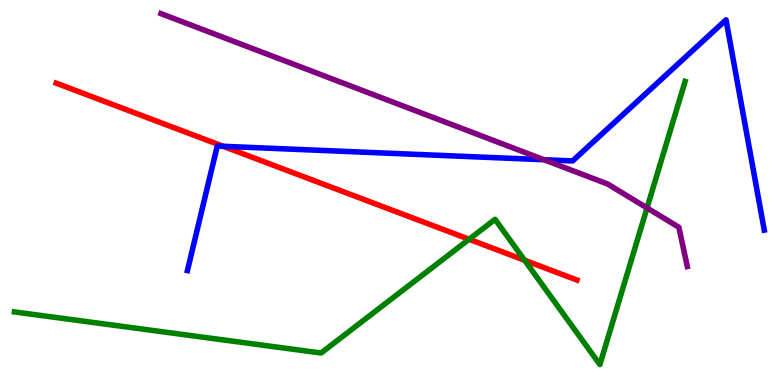[{'lines': ['blue', 'red'], 'intersections': [{'x': 2.88, 'y': 6.2}]}, {'lines': ['green', 'red'], 'intersections': [{'x': 6.05, 'y': 3.79}, {'x': 6.77, 'y': 3.24}]}, {'lines': ['purple', 'red'], 'intersections': []}, {'lines': ['blue', 'green'], 'intersections': []}, {'lines': ['blue', 'purple'], 'intersections': [{'x': 7.02, 'y': 5.85}]}, {'lines': ['green', 'purple'], 'intersections': [{'x': 8.35, 'y': 4.6}]}]